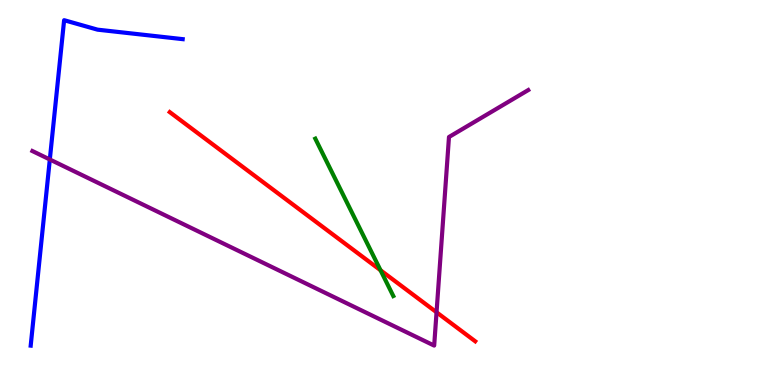[{'lines': ['blue', 'red'], 'intersections': []}, {'lines': ['green', 'red'], 'intersections': [{'x': 4.91, 'y': 2.98}]}, {'lines': ['purple', 'red'], 'intersections': [{'x': 5.63, 'y': 1.89}]}, {'lines': ['blue', 'green'], 'intersections': []}, {'lines': ['blue', 'purple'], 'intersections': [{'x': 0.643, 'y': 5.86}]}, {'lines': ['green', 'purple'], 'intersections': []}]